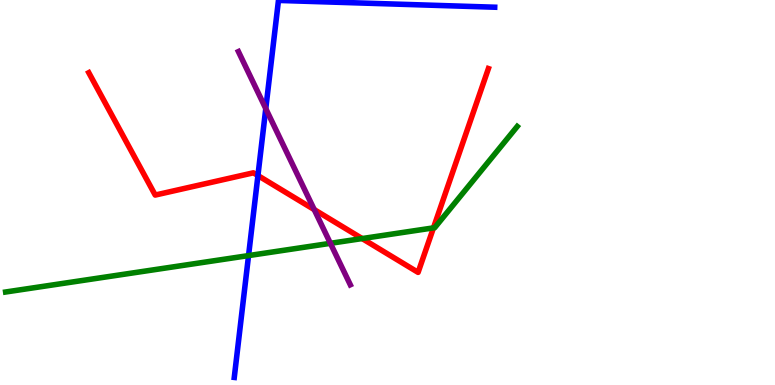[{'lines': ['blue', 'red'], 'intersections': [{'x': 3.33, 'y': 5.44}]}, {'lines': ['green', 'red'], 'intersections': [{'x': 4.67, 'y': 3.8}, {'x': 5.59, 'y': 4.08}]}, {'lines': ['purple', 'red'], 'intersections': [{'x': 4.05, 'y': 4.56}]}, {'lines': ['blue', 'green'], 'intersections': [{'x': 3.21, 'y': 3.36}]}, {'lines': ['blue', 'purple'], 'intersections': [{'x': 3.43, 'y': 7.18}]}, {'lines': ['green', 'purple'], 'intersections': [{'x': 4.26, 'y': 3.68}]}]